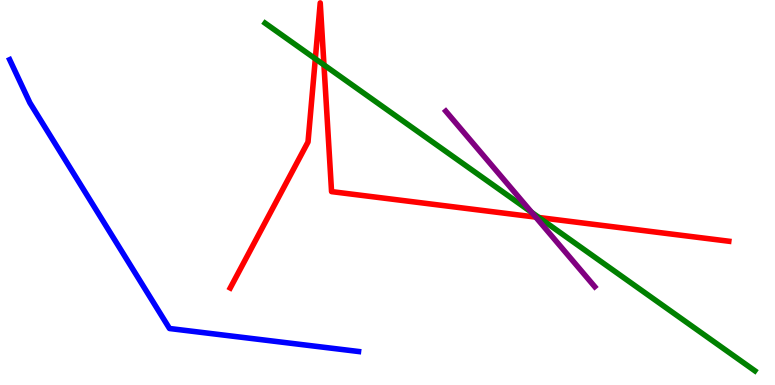[{'lines': ['blue', 'red'], 'intersections': []}, {'lines': ['green', 'red'], 'intersections': [{'x': 4.07, 'y': 8.47}, {'x': 4.18, 'y': 8.31}, {'x': 6.95, 'y': 4.35}]}, {'lines': ['purple', 'red'], 'intersections': [{'x': 6.91, 'y': 4.36}]}, {'lines': ['blue', 'green'], 'intersections': []}, {'lines': ['blue', 'purple'], 'intersections': []}, {'lines': ['green', 'purple'], 'intersections': [{'x': 6.86, 'y': 4.48}]}]